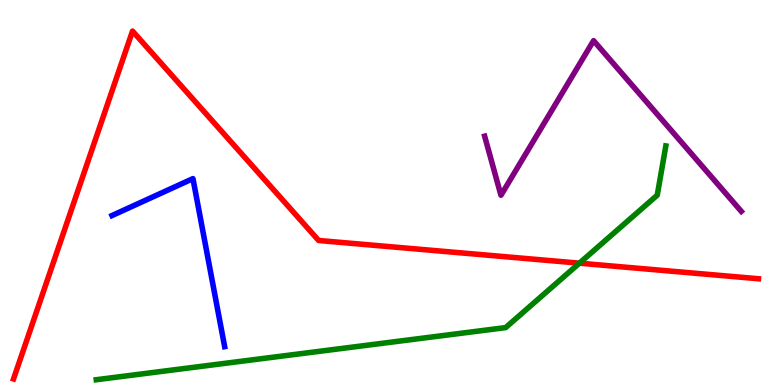[{'lines': ['blue', 'red'], 'intersections': []}, {'lines': ['green', 'red'], 'intersections': [{'x': 7.48, 'y': 3.16}]}, {'lines': ['purple', 'red'], 'intersections': []}, {'lines': ['blue', 'green'], 'intersections': []}, {'lines': ['blue', 'purple'], 'intersections': []}, {'lines': ['green', 'purple'], 'intersections': []}]